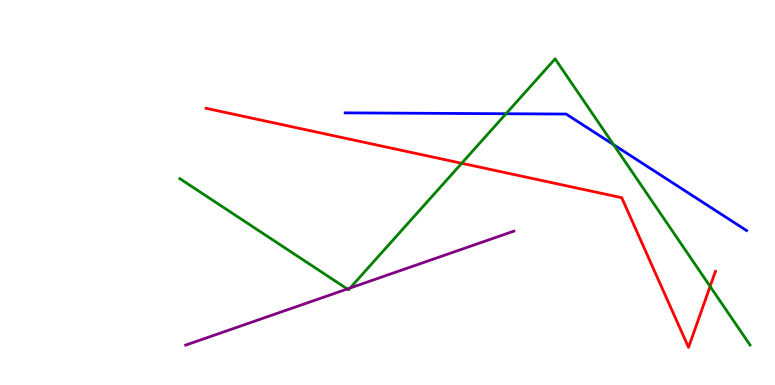[{'lines': ['blue', 'red'], 'intersections': []}, {'lines': ['green', 'red'], 'intersections': [{'x': 5.96, 'y': 5.76}, {'x': 9.16, 'y': 2.56}]}, {'lines': ['purple', 'red'], 'intersections': []}, {'lines': ['blue', 'green'], 'intersections': [{'x': 6.53, 'y': 7.05}, {'x': 7.92, 'y': 6.24}]}, {'lines': ['blue', 'purple'], 'intersections': []}, {'lines': ['green', 'purple'], 'intersections': [{'x': 4.48, 'y': 2.49}, {'x': 4.52, 'y': 2.52}]}]